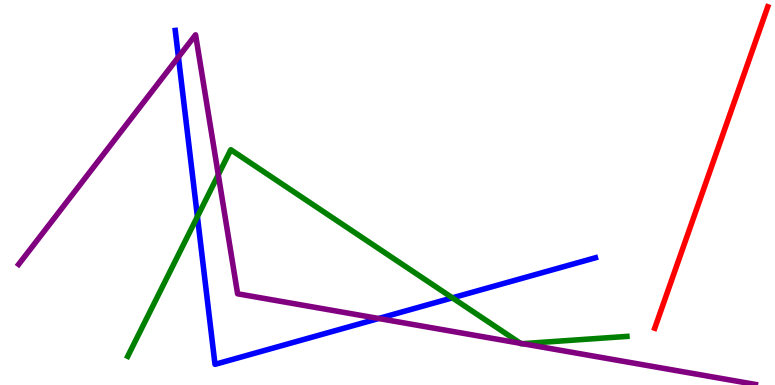[{'lines': ['blue', 'red'], 'intersections': []}, {'lines': ['green', 'red'], 'intersections': []}, {'lines': ['purple', 'red'], 'intersections': []}, {'lines': ['blue', 'green'], 'intersections': [{'x': 2.55, 'y': 4.37}, {'x': 5.84, 'y': 2.26}]}, {'lines': ['blue', 'purple'], 'intersections': [{'x': 2.3, 'y': 8.52}, {'x': 4.89, 'y': 1.73}]}, {'lines': ['green', 'purple'], 'intersections': [{'x': 2.82, 'y': 5.46}, {'x': 6.72, 'y': 1.08}, {'x': 6.74, 'y': 1.07}]}]